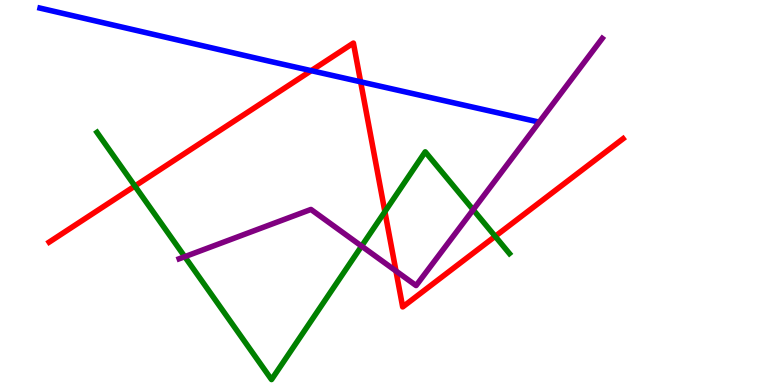[{'lines': ['blue', 'red'], 'intersections': [{'x': 4.02, 'y': 8.16}, {'x': 4.65, 'y': 7.87}]}, {'lines': ['green', 'red'], 'intersections': [{'x': 1.74, 'y': 5.17}, {'x': 4.97, 'y': 4.5}, {'x': 6.39, 'y': 3.86}]}, {'lines': ['purple', 'red'], 'intersections': [{'x': 5.11, 'y': 2.96}]}, {'lines': ['blue', 'green'], 'intersections': []}, {'lines': ['blue', 'purple'], 'intersections': []}, {'lines': ['green', 'purple'], 'intersections': [{'x': 2.38, 'y': 3.33}, {'x': 4.67, 'y': 3.61}, {'x': 6.11, 'y': 4.55}]}]